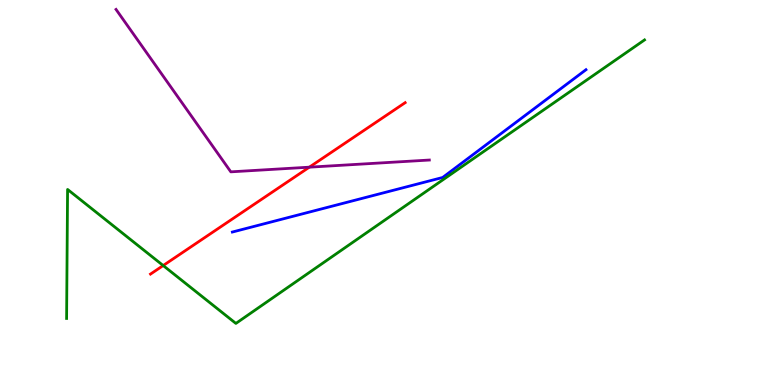[{'lines': ['blue', 'red'], 'intersections': []}, {'lines': ['green', 'red'], 'intersections': [{'x': 2.11, 'y': 3.1}]}, {'lines': ['purple', 'red'], 'intersections': [{'x': 3.99, 'y': 5.66}]}, {'lines': ['blue', 'green'], 'intersections': []}, {'lines': ['blue', 'purple'], 'intersections': []}, {'lines': ['green', 'purple'], 'intersections': []}]